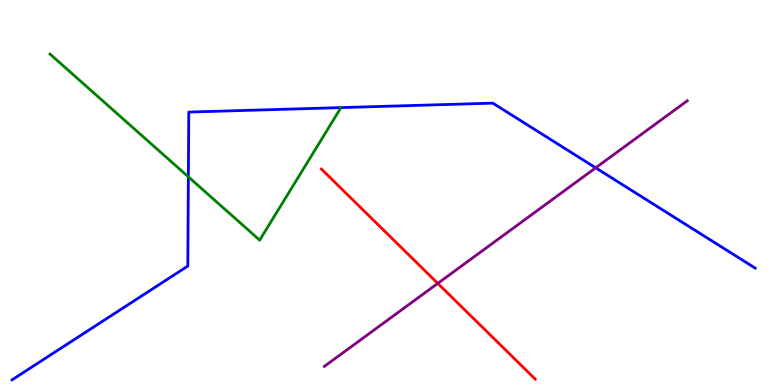[{'lines': ['blue', 'red'], 'intersections': []}, {'lines': ['green', 'red'], 'intersections': []}, {'lines': ['purple', 'red'], 'intersections': [{'x': 5.65, 'y': 2.64}]}, {'lines': ['blue', 'green'], 'intersections': [{'x': 2.43, 'y': 5.41}, {'x': 4.4, 'y': 7.21}]}, {'lines': ['blue', 'purple'], 'intersections': [{'x': 7.69, 'y': 5.64}]}, {'lines': ['green', 'purple'], 'intersections': []}]